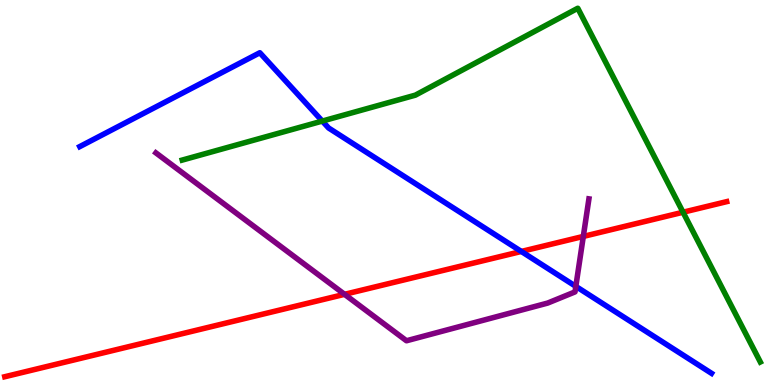[{'lines': ['blue', 'red'], 'intersections': [{'x': 6.73, 'y': 3.47}]}, {'lines': ['green', 'red'], 'intersections': [{'x': 8.81, 'y': 4.49}]}, {'lines': ['purple', 'red'], 'intersections': [{'x': 4.45, 'y': 2.36}, {'x': 7.53, 'y': 3.86}]}, {'lines': ['blue', 'green'], 'intersections': [{'x': 4.16, 'y': 6.86}]}, {'lines': ['blue', 'purple'], 'intersections': [{'x': 7.43, 'y': 2.56}]}, {'lines': ['green', 'purple'], 'intersections': []}]